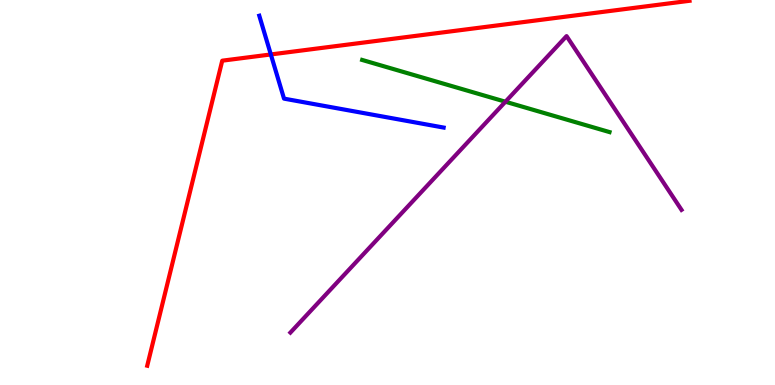[{'lines': ['blue', 'red'], 'intersections': [{'x': 3.49, 'y': 8.59}]}, {'lines': ['green', 'red'], 'intersections': []}, {'lines': ['purple', 'red'], 'intersections': []}, {'lines': ['blue', 'green'], 'intersections': []}, {'lines': ['blue', 'purple'], 'intersections': []}, {'lines': ['green', 'purple'], 'intersections': [{'x': 6.52, 'y': 7.36}]}]